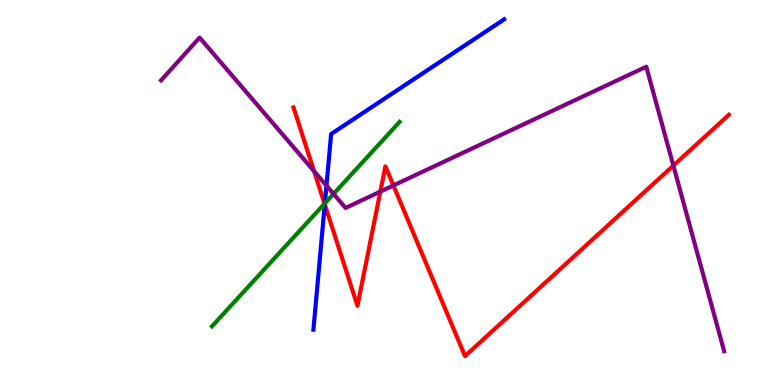[{'lines': ['blue', 'red'], 'intersections': [{'x': 4.19, 'y': 4.69}]}, {'lines': ['green', 'red'], 'intersections': [{'x': 4.19, 'y': 4.71}]}, {'lines': ['purple', 'red'], 'intersections': [{'x': 4.05, 'y': 5.55}, {'x': 4.91, 'y': 5.02}, {'x': 5.08, 'y': 5.18}, {'x': 8.69, 'y': 5.7}]}, {'lines': ['blue', 'green'], 'intersections': [{'x': 4.19, 'y': 4.72}]}, {'lines': ['blue', 'purple'], 'intersections': [{'x': 4.21, 'y': 5.18}]}, {'lines': ['green', 'purple'], 'intersections': [{'x': 4.3, 'y': 4.96}]}]